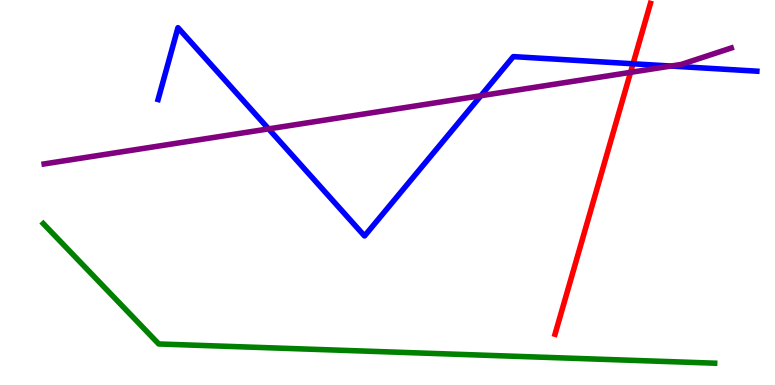[{'lines': ['blue', 'red'], 'intersections': [{'x': 8.17, 'y': 8.34}]}, {'lines': ['green', 'red'], 'intersections': []}, {'lines': ['purple', 'red'], 'intersections': [{'x': 8.14, 'y': 8.12}]}, {'lines': ['blue', 'green'], 'intersections': []}, {'lines': ['blue', 'purple'], 'intersections': [{'x': 3.47, 'y': 6.65}, {'x': 6.2, 'y': 7.51}, {'x': 8.66, 'y': 8.28}]}, {'lines': ['green', 'purple'], 'intersections': []}]